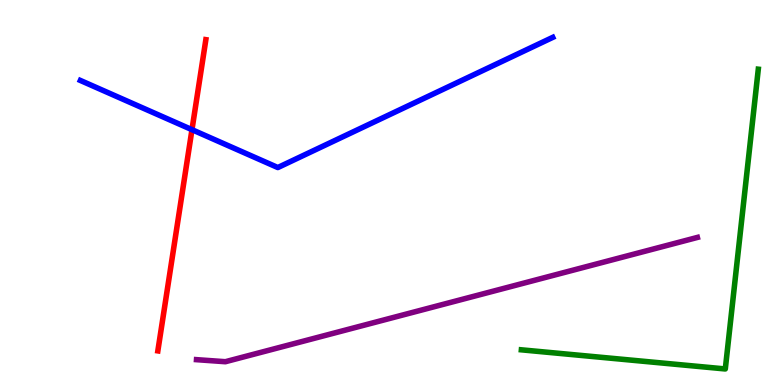[{'lines': ['blue', 'red'], 'intersections': [{'x': 2.48, 'y': 6.63}]}, {'lines': ['green', 'red'], 'intersections': []}, {'lines': ['purple', 'red'], 'intersections': []}, {'lines': ['blue', 'green'], 'intersections': []}, {'lines': ['blue', 'purple'], 'intersections': []}, {'lines': ['green', 'purple'], 'intersections': []}]